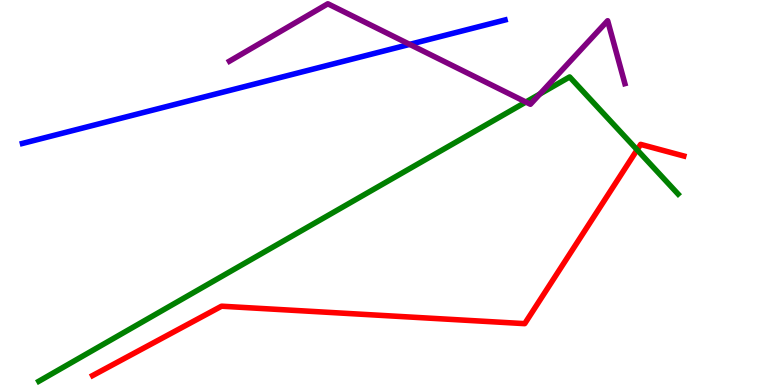[{'lines': ['blue', 'red'], 'intersections': []}, {'lines': ['green', 'red'], 'intersections': [{'x': 8.22, 'y': 6.11}]}, {'lines': ['purple', 'red'], 'intersections': []}, {'lines': ['blue', 'green'], 'intersections': []}, {'lines': ['blue', 'purple'], 'intersections': [{'x': 5.29, 'y': 8.85}]}, {'lines': ['green', 'purple'], 'intersections': [{'x': 6.79, 'y': 7.35}, {'x': 6.97, 'y': 7.56}]}]